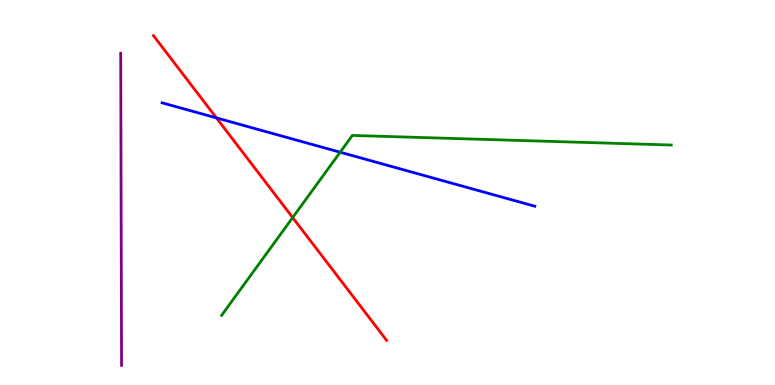[{'lines': ['blue', 'red'], 'intersections': [{'x': 2.79, 'y': 6.94}]}, {'lines': ['green', 'red'], 'intersections': [{'x': 3.78, 'y': 4.35}]}, {'lines': ['purple', 'red'], 'intersections': []}, {'lines': ['blue', 'green'], 'intersections': [{'x': 4.39, 'y': 6.05}]}, {'lines': ['blue', 'purple'], 'intersections': []}, {'lines': ['green', 'purple'], 'intersections': []}]